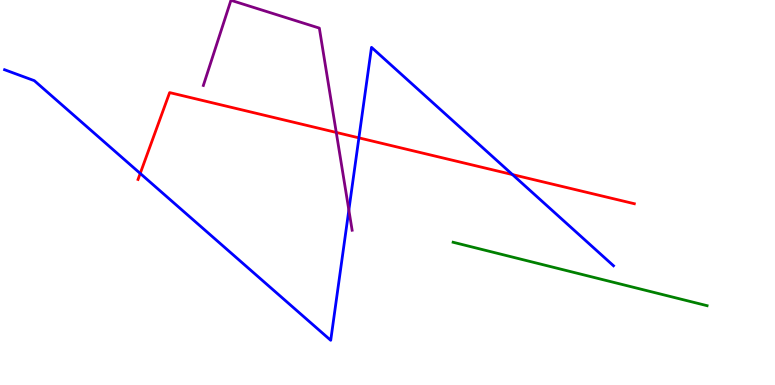[{'lines': ['blue', 'red'], 'intersections': [{'x': 1.81, 'y': 5.5}, {'x': 4.63, 'y': 6.42}, {'x': 6.61, 'y': 5.47}]}, {'lines': ['green', 'red'], 'intersections': []}, {'lines': ['purple', 'red'], 'intersections': [{'x': 4.34, 'y': 6.56}]}, {'lines': ['blue', 'green'], 'intersections': []}, {'lines': ['blue', 'purple'], 'intersections': [{'x': 4.5, 'y': 4.54}]}, {'lines': ['green', 'purple'], 'intersections': []}]